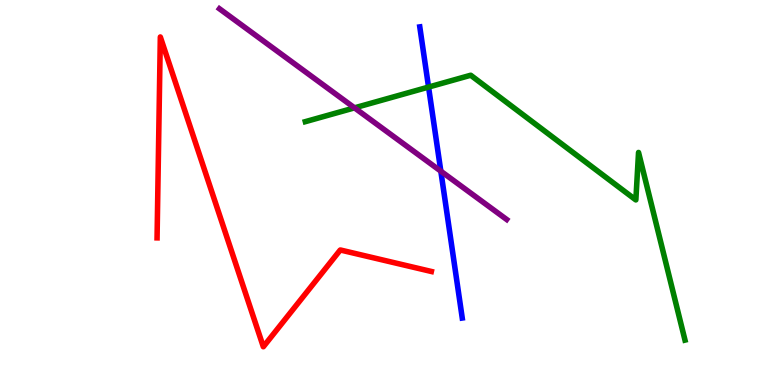[{'lines': ['blue', 'red'], 'intersections': []}, {'lines': ['green', 'red'], 'intersections': []}, {'lines': ['purple', 'red'], 'intersections': []}, {'lines': ['blue', 'green'], 'intersections': [{'x': 5.53, 'y': 7.74}]}, {'lines': ['blue', 'purple'], 'intersections': [{'x': 5.69, 'y': 5.55}]}, {'lines': ['green', 'purple'], 'intersections': [{'x': 4.57, 'y': 7.2}]}]